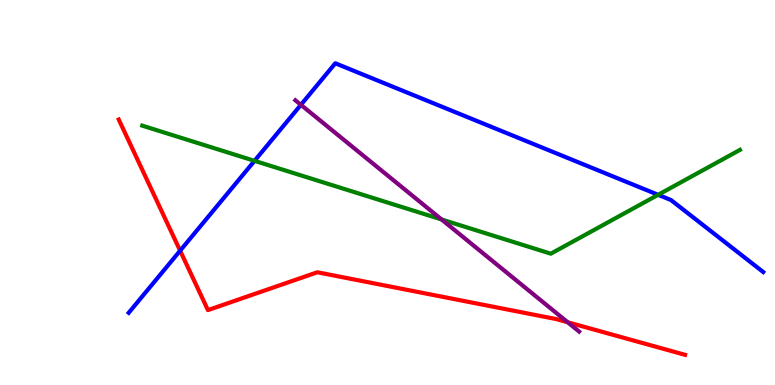[{'lines': ['blue', 'red'], 'intersections': [{'x': 2.32, 'y': 3.49}]}, {'lines': ['green', 'red'], 'intersections': []}, {'lines': ['purple', 'red'], 'intersections': [{'x': 7.32, 'y': 1.63}]}, {'lines': ['blue', 'green'], 'intersections': [{'x': 3.28, 'y': 5.82}, {'x': 8.49, 'y': 4.94}]}, {'lines': ['blue', 'purple'], 'intersections': [{'x': 3.88, 'y': 7.28}]}, {'lines': ['green', 'purple'], 'intersections': [{'x': 5.7, 'y': 4.3}]}]